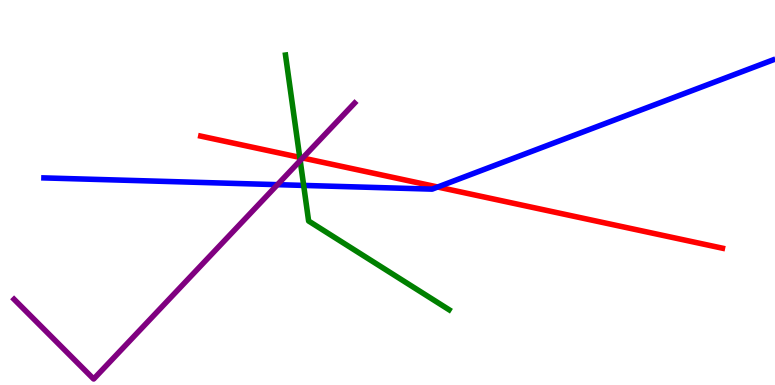[{'lines': ['blue', 'red'], 'intersections': [{'x': 5.65, 'y': 5.14}]}, {'lines': ['green', 'red'], 'intersections': [{'x': 3.87, 'y': 5.91}]}, {'lines': ['purple', 'red'], 'intersections': [{'x': 3.91, 'y': 5.9}]}, {'lines': ['blue', 'green'], 'intersections': [{'x': 3.92, 'y': 5.18}]}, {'lines': ['blue', 'purple'], 'intersections': [{'x': 3.58, 'y': 5.2}]}, {'lines': ['green', 'purple'], 'intersections': [{'x': 3.87, 'y': 5.83}]}]